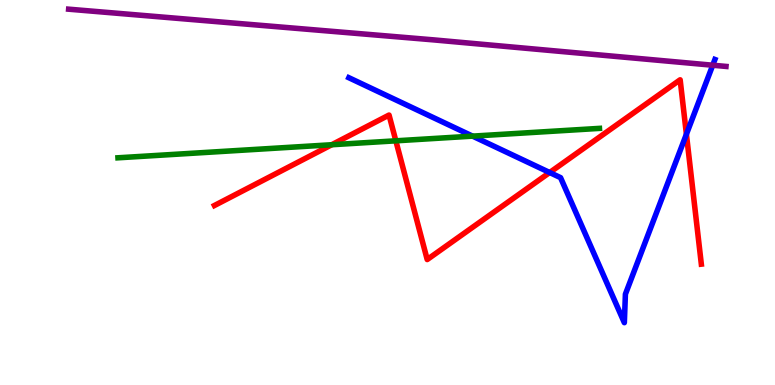[{'lines': ['blue', 'red'], 'intersections': [{'x': 7.09, 'y': 5.52}, {'x': 8.86, 'y': 6.51}]}, {'lines': ['green', 'red'], 'intersections': [{'x': 4.28, 'y': 6.24}, {'x': 5.11, 'y': 6.34}]}, {'lines': ['purple', 'red'], 'intersections': []}, {'lines': ['blue', 'green'], 'intersections': [{'x': 6.1, 'y': 6.46}]}, {'lines': ['blue', 'purple'], 'intersections': [{'x': 9.2, 'y': 8.31}]}, {'lines': ['green', 'purple'], 'intersections': []}]